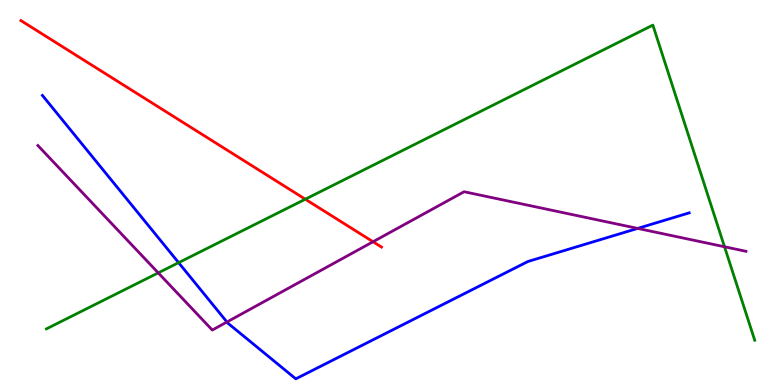[{'lines': ['blue', 'red'], 'intersections': []}, {'lines': ['green', 'red'], 'intersections': [{'x': 3.94, 'y': 4.83}]}, {'lines': ['purple', 'red'], 'intersections': [{'x': 4.81, 'y': 3.72}]}, {'lines': ['blue', 'green'], 'intersections': [{'x': 2.3, 'y': 3.18}]}, {'lines': ['blue', 'purple'], 'intersections': [{'x': 2.93, 'y': 1.64}, {'x': 8.23, 'y': 4.07}]}, {'lines': ['green', 'purple'], 'intersections': [{'x': 2.04, 'y': 2.91}, {'x': 9.35, 'y': 3.59}]}]